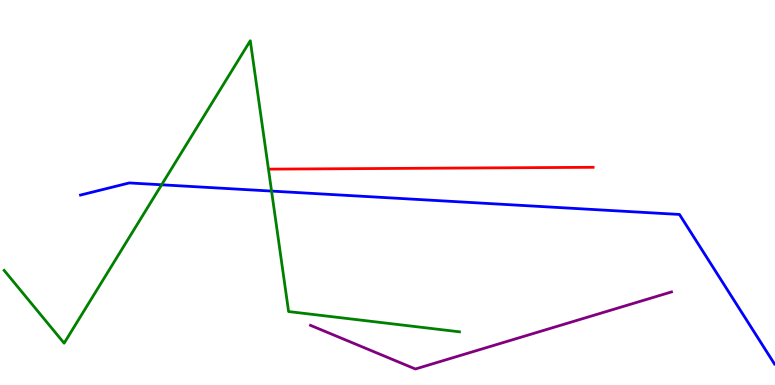[{'lines': ['blue', 'red'], 'intersections': []}, {'lines': ['green', 'red'], 'intersections': []}, {'lines': ['purple', 'red'], 'intersections': []}, {'lines': ['blue', 'green'], 'intersections': [{'x': 2.09, 'y': 5.2}, {'x': 3.5, 'y': 5.04}]}, {'lines': ['blue', 'purple'], 'intersections': []}, {'lines': ['green', 'purple'], 'intersections': []}]